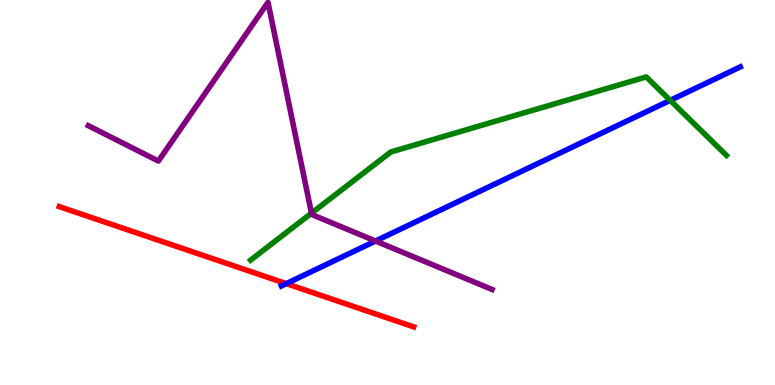[{'lines': ['blue', 'red'], 'intersections': [{'x': 3.69, 'y': 2.63}]}, {'lines': ['green', 'red'], 'intersections': []}, {'lines': ['purple', 'red'], 'intersections': []}, {'lines': ['blue', 'green'], 'intersections': [{'x': 8.65, 'y': 7.39}]}, {'lines': ['blue', 'purple'], 'intersections': [{'x': 4.85, 'y': 3.74}]}, {'lines': ['green', 'purple'], 'intersections': [{'x': 4.02, 'y': 4.46}]}]